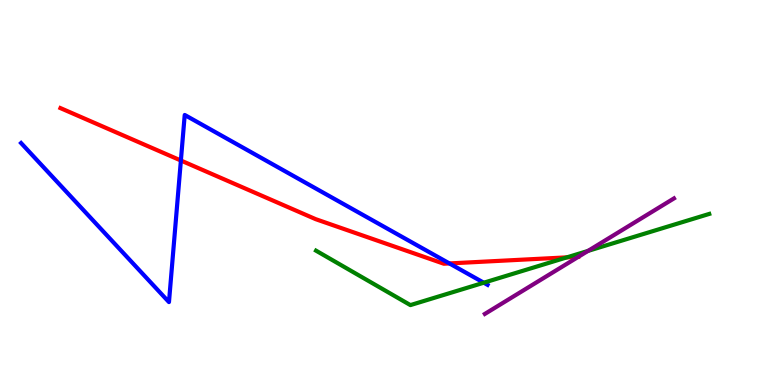[{'lines': ['blue', 'red'], 'intersections': [{'x': 2.33, 'y': 5.83}, {'x': 5.8, 'y': 3.16}]}, {'lines': ['green', 'red'], 'intersections': [{'x': 7.31, 'y': 3.32}]}, {'lines': ['purple', 'red'], 'intersections': []}, {'lines': ['blue', 'green'], 'intersections': [{'x': 6.24, 'y': 2.66}]}, {'lines': ['blue', 'purple'], 'intersections': []}, {'lines': ['green', 'purple'], 'intersections': [{'x': 7.59, 'y': 3.48}]}]